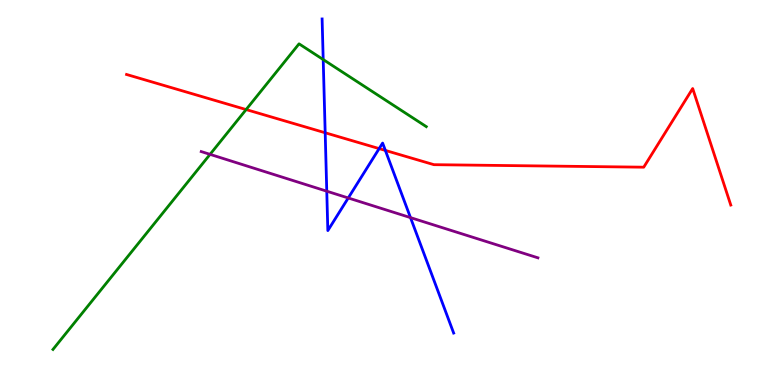[{'lines': ['blue', 'red'], 'intersections': [{'x': 4.2, 'y': 6.55}, {'x': 4.89, 'y': 6.14}, {'x': 4.97, 'y': 6.09}]}, {'lines': ['green', 'red'], 'intersections': [{'x': 3.18, 'y': 7.15}]}, {'lines': ['purple', 'red'], 'intersections': []}, {'lines': ['blue', 'green'], 'intersections': [{'x': 4.17, 'y': 8.45}]}, {'lines': ['blue', 'purple'], 'intersections': [{'x': 4.22, 'y': 5.03}, {'x': 4.49, 'y': 4.86}, {'x': 5.3, 'y': 4.35}]}, {'lines': ['green', 'purple'], 'intersections': [{'x': 2.71, 'y': 5.99}]}]